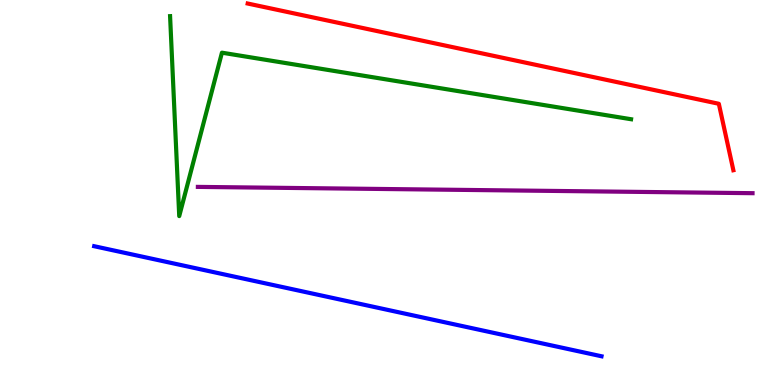[{'lines': ['blue', 'red'], 'intersections': []}, {'lines': ['green', 'red'], 'intersections': []}, {'lines': ['purple', 'red'], 'intersections': []}, {'lines': ['blue', 'green'], 'intersections': []}, {'lines': ['blue', 'purple'], 'intersections': []}, {'lines': ['green', 'purple'], 'intersections': []}]